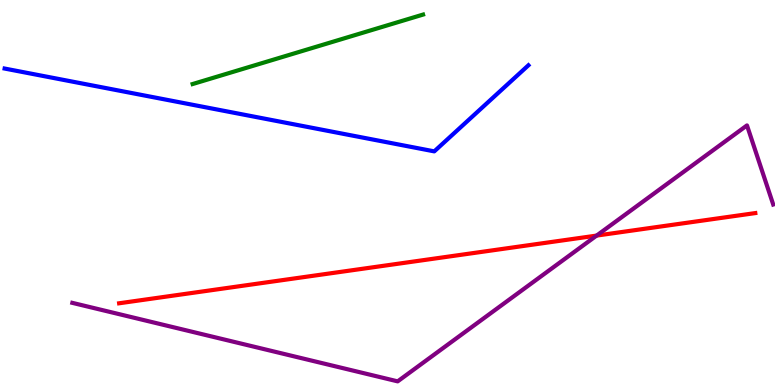[{'lines': ['blue', 'red'], 'intersections': []}, {'lines': ['green', 'red'], 'intersections': []}, {'lines': ['purple', 'red'], 'intersections': [{'x': 7.7, 'y': 3.88}]}, {'lines': ['blue', 'green'], 'intersections': []}, {'lines': ['blue', 'purple'], 'intersections': []}, {'lines': ['green', 'purple'], 'intersections': []}]